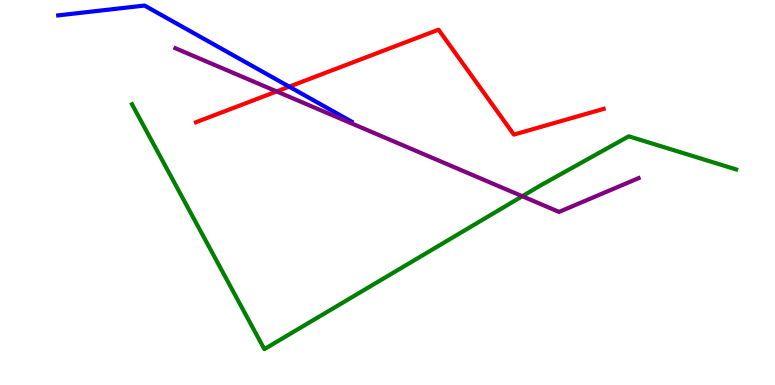[{'lines': ['blue', 'red'], 'intersections': [{'x': 3.73, 'y': 7.75}]}, {'lines': ['green', 'red'], 'intersections': []}, {'lines': ['purple', 'red'], 'intersections': [{'x': 3.57, 'y': 7.62}]}, {'lines': ['blue', 'green'], 'intersections': []}, {'lines': ['blue', 'purple'], 'intersections': []}, {'lines': ['green', 'purple'], 'intersections': [{'x': 6.74, 'y': 4.9}]}]